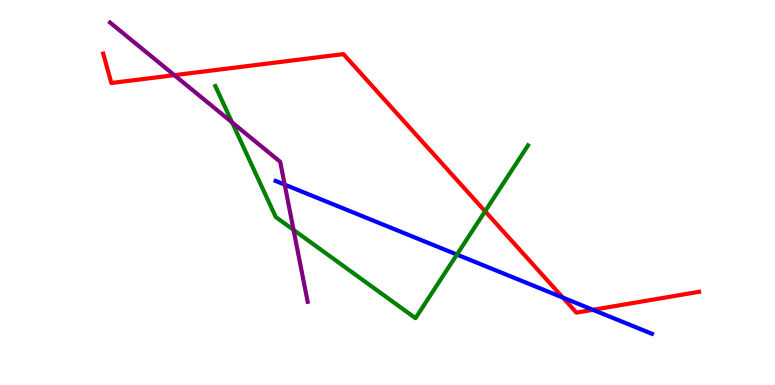[{'lines': ['blue', 'red'], 'intersections': [{'x': 7.26, 'y': 2.27}, {'x': 7.65, 'y': 1.95}]}, {'lines': ['green', 'red'], 'intersections': [{'x': 6.26, 'y': 4.51}]}, {'lines': ['purple', 'red'], 'intersections': [{'x': 2.25, 'y': 8.05}]}, {'lines': ['blue', 'green'], 'intersections': [{'x': 5.9, 'y': 3.39}]}, {'lines': ['blue', 'purple'], 'intersections': [{'x': 3.67, 'y': 5.21}]}, {'lines': ['green', 'purple'], 'intersections': [{'x': 3.0, 'y': 6.82}, {'x': 3.79, 'y': 4.03}]}]